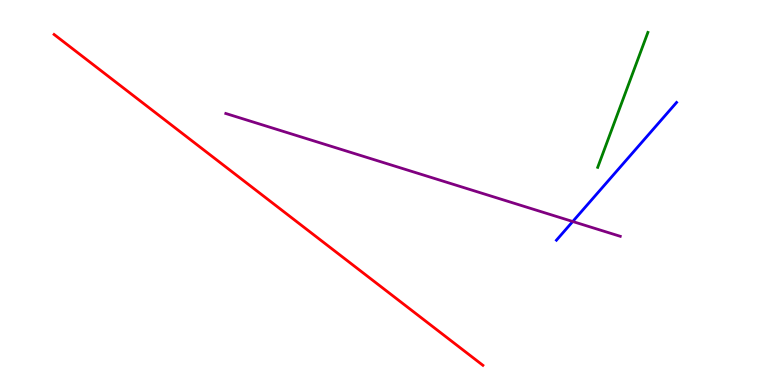[{'lines': ['blue', 'red'], 'intersections': []}, {'lines': ['green', 'red'], 'intersections': []}, {'lines': ['purple', 'red'], 'intersections': []}, {'lines': ['blue', 'green'], 'intersections': []}, {'lines': ['blue', 'purple'], 'intersections': [{'x': 7.39, 'y': 4.25}]}, {'lines': ['green', 'purple'], 'intersections': []}]